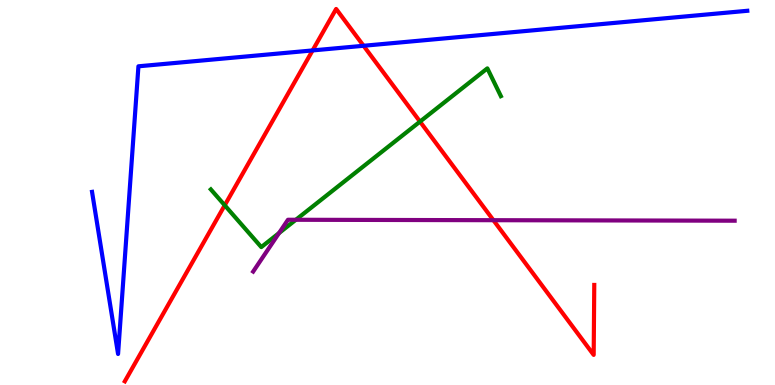[{'lines': ['blue', 'red'], 'intersections': [{'x': 4.03, 'y': 8.69}, {'x': 4.69, 'y': 8.81}]}, {'lines': ['green', 'red'], 'intersections': [{'x': 2.9, 'y': 4.67}, {'x': 5.42, 'y': 6.84}]}, {'lines': ['purple', 'red'], 'intersections': [{'x': 6.37, 'y': 4.28}]}, {'lines': ['blue', 'green'], 'intersections': []}, {'lines': ['blue', 'purple'], 'intersections': []}, {'lines': ['green', 'purple'], 'intersections': [{'x': 3.6, 'y': 3.95}, {'x': 3.82, 'y': 4.29}]}]